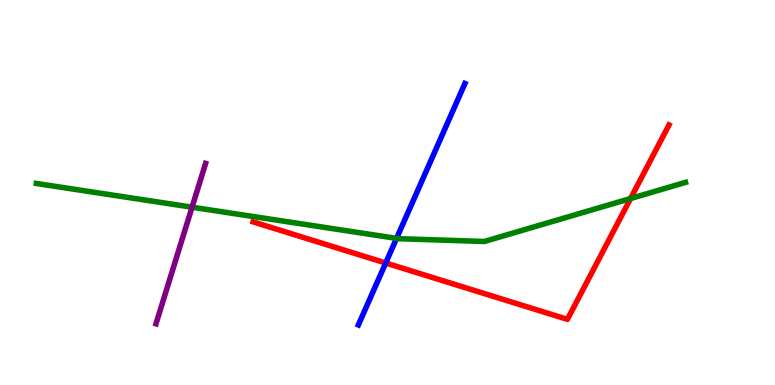[{'lines': ['blue', 'red'], 'intersections': [{'x': 4.98, 'y': 3.17}]}, {'lines': ['green', 'red'], 'intersections': [{'x': 8.14, 'y': 4.84}]}, {'lines': ['purple', 'red'], 'intersections': []}, {'lines': ['blue', 'green'], 'intersections': [{'x': 5.12, 'y': 3.81}]}, {'lines': ['blue', 'purple'], 'intersections': []}, {'lines': ['green', 'purple'], 'intersections': [{'x': 2.48, 'y': 4.62}]}]